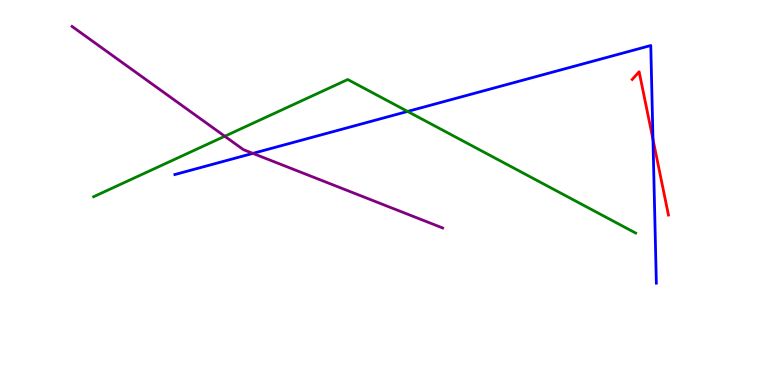[{'lines': ['blue', 'red'], 'intersections': [{'x': 8.43, 'y': 6.38}]}, {'lines': ['green', 'red'], 'intersections': []}, {'lines': ['purple', 'red'], 'intersections': []}, {'lines': ['blue', 'green'], 'intersections': [{'x': 5.26, 'y': 7.11}]}, {'lines': ['blue', 'purple'], 'intersections': [{'x': 3.26, 'y': 6.02}]}, {'lines': ['green', 'purple'], 'intersections': [{'x': 2.9, 'y': 6.46}]}]